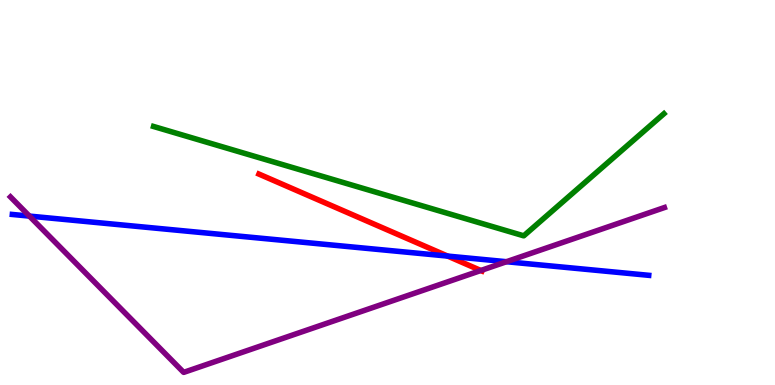[{'lines': ['blue', 'red'], 'intersections': [{'x': 5.78, 'y': 3.35}]}, {'lines': ['green', 'red'], 'intersections': []}, {'lines': ['purple', 'red'], 'intersections': [{'x': 6.2, 'y': 2.97}]}, {'lines': ['blue', 'green'], 'intersections': []}, {'lines': ['blue', 'purple'], 'intersections': [{'x': 0.379, 'y': 4.39}, {'x': 6.54, 'y': 3.2}]}, {'lines': ['green', 'purple'], 'intersections': []}]